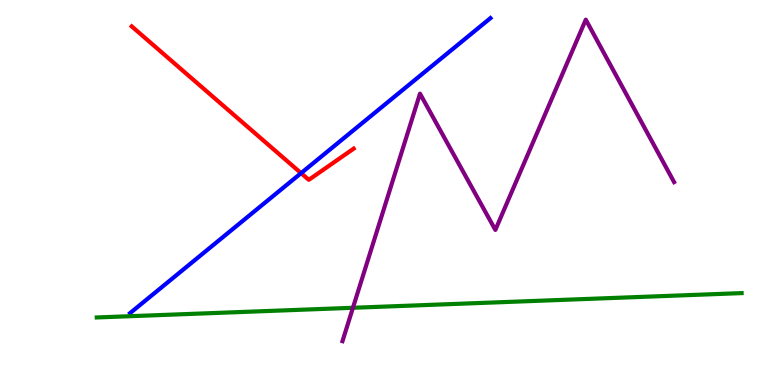[{'lines': ['blue', 'red'], 'intersections': [{'x': 3.88, 'y': 5.5}]}, {'lines': ['green', 'red'], 'intersections': []}, {'lines': ['purple', 'red'], 'intersections': []}, {'lines': ['blue', 'green'], 'intersections': []}, {'lines': ['blue', 'purple'], 'intersections': []}, {'lines': ['green', 'purple'], 'intersections': [{'x': 4.55, 'y': 2.01}]}]